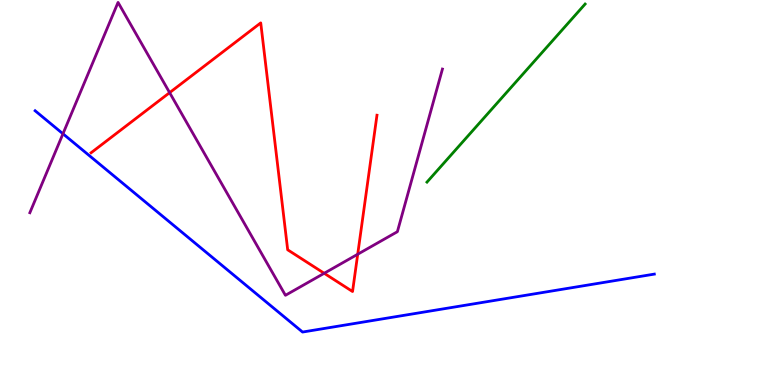[{'lines': ['blue', 'red'], 'intersections': []}, {'lines': ['green', 'red'], 'intersections': []}, {'lines': ['purple', 'red'], 'intersections': [{'x': 2.19, 'y': 7.59}, {'x': 4.18, 'y': 2.9}, {'x': 4.62, 'y': 3.4}]}, {'lines': ['blue', 'green'], 'intersections': []}, {'lines': ['blue', 'purple'], 'intersections': [{'x': 0.812, 'y': 6.52}]}, {'lines': ['green', 'purple'], 'intersections': []}]